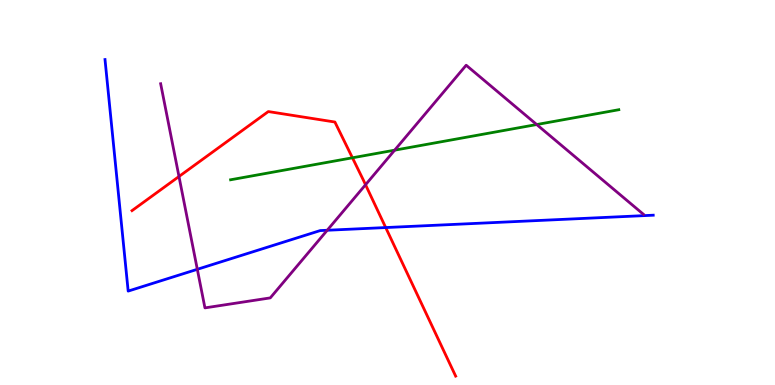[{'lines': ['blue', 'red'], 'intersections': [{'x': 4.98, 'y': 4.09}]}, {'lines': ['green', 'red'], 'intersections': [{'x': 4.55, 'y': 5.9}]}, {'lines': ['purple', 'red'], 'intersections': [{'x': 2.31, 'y': 5.42}, {'x': 4.72, 'y': 5.2}]}, {'lines': ['blue', 'green'], 'intersections': []}, {'lines': ['blue', 'purple'], 'intersections': [{'x': 2.55, 'y': 3.01}, {'x': 4.22, 'y': 4.02}]}, {'lines': ['green', 'purple'], 'intersections': [{'x': 5.09, 'y': 6.1}, {'x': 6.93, 'y': 6.77}]}]